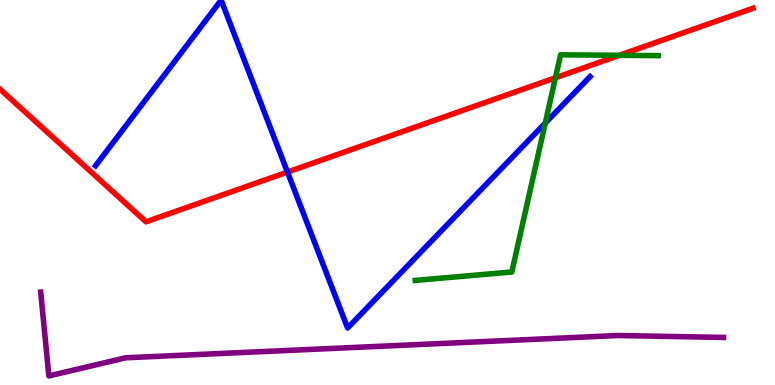[{'lines': ['blue', 'red'], 'intersections': [{'x': 3.71, 'y': 5.53}]}, {'lines': ['green', 'red'], 'intersections': [{'x': 7.17, 'y': 7.98}, {'x': 7.99, 'y': 8.56}]}, {'lines': ['purple', 'red'], 'intersections': []}, {'lines': ['blue', 'green'], 'intersections': [{'x': 7.04, 'y': 6.8}]}, {'lines': ['blue', 'purple'], 'intersections': []}, {'lines': ['green', 'purple'], 'intersections': []}]